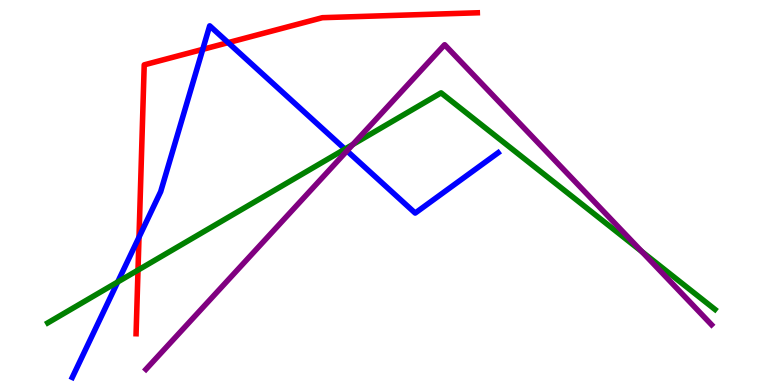[{'lines': ['blue', 'red'], 'intersections': [{'x': 1.79, 'y': 3.84}, {'x': 2.62, 'y': 8.72}, {'x': 2.94, 'y': 8.89}]}, {'lines': ['green', 'red'], 'intersections': [{'x': 1.78, 'y': 2.98}]}, {'lines': ['purple', 'red'], 'intersections': []}, {'lines': ['blue', 'green'], 'intersections': [{'x': 1.52, 'y': 2.68}, {'x': 4.45, 'y': 6.13}]}, {'lines': ['blue', 'purple'], 'intersections': [{'x': 4.48, 'y': 6.08}]}, {'lines': ['green', 'purple'], 'intersections': [{'x': 4.55, 'y': 6.25}, {'x': 8.28, 'y': 3.46}]}]